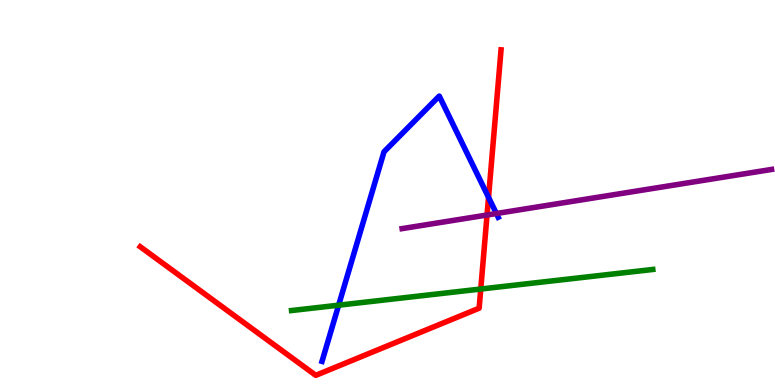[{'lines': ['blue', 'red'], 'intersections': [{'x': 6.3, 'y': 4.87}]}, {'lines': ['green', 'red'], 'intersections': [{'x': 6.2, 'y': 2.49}]}, {'lines': ['purple', 'red'], 'intersections': [{'x': 6.28, 'y': 4.42}]}, {'lines': ['blue', 'green'], 'intersections': [{'x': 4.37, 'y': 2.07}]}, {'lines': ['blue', 'purple'], 'intersections': [{'x': 6.4, 'y': 4.45}]}, {'lines': ['green', 'purple'], 'intersections': []}]